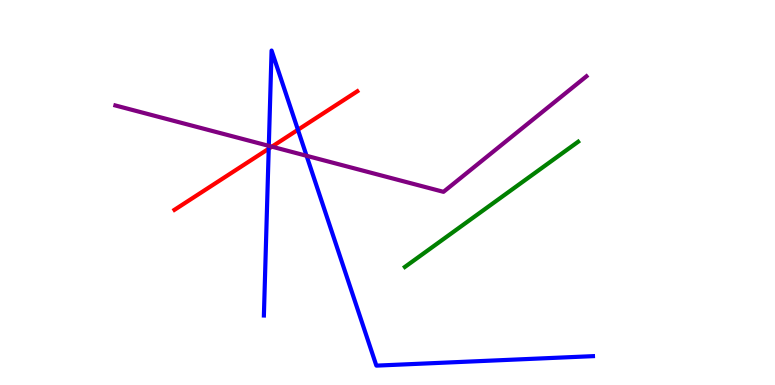[{'lines': ['blue', 'red'], 'intersections': [{'x': 3.47, 'y': 6.14}, {'x': 3.84, 'y': 6.63}]}, {'lines': ['green', 'red'], 'intersections': []}, {'lines': ['purple', 'red'], 'intersections': [{'x': 3.51, 'y': 6.19}]}, {'lines': ['blue', 'green'], 'intersections': []}, {'lines': ['blue', 'purple'], 'intersections': [{'x': 3.47, 'y': 6.21}, {'x': 3.96, 'y': 5.95}]}, {'lines': ['green', 'purple'], 'intersections': []}]